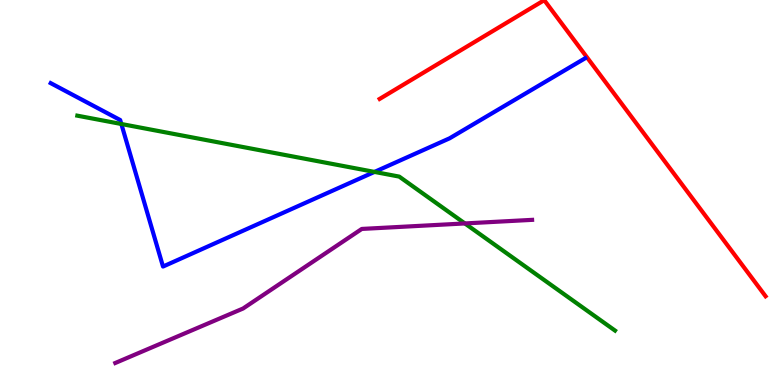[{'lines': ['blue', 'red'], 'intersections': []}, {'lines': ['green', 'red'], 'intersections': []}, {'lines': ['purple', 'red'], 'intersections': []}, {'lines': ['blue', 'green'], 'intersections': [{'x': 1.57, 'y': 6.78}, {'x': 4.83, 'y': 5.53}]}, {'lines': ['blue', 'purple'], 'intersections': []}, {'lines': ['green', 'purple'], 'intersections': [{'x': 6.0, 'y': 4.2}]}]